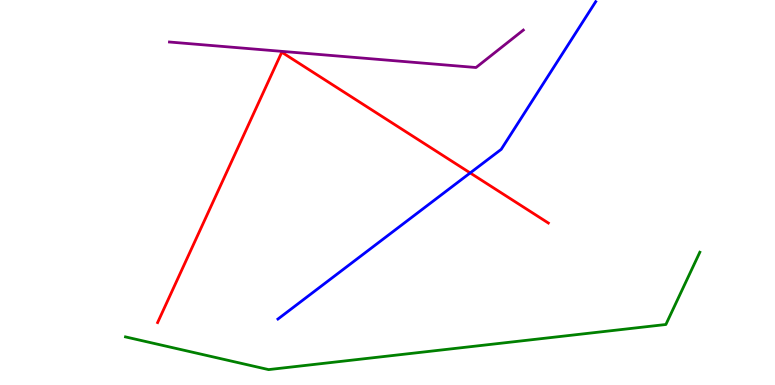[{'lines': ['blue', 'red'], 'intersections': [{'x': 6.07, 'y': 5.51}]}, {'lines': ['green', 'red'], 'intersections': []}, {'lines': ['purple', 'red'], 'intersections': []}, {'lines': ['blue', 'green'], 'intersections': []}, {'lines': ['blue', 'purple'], 'intersections': []}, {'lines': ['green', 'purple'], 'intersections': []}]